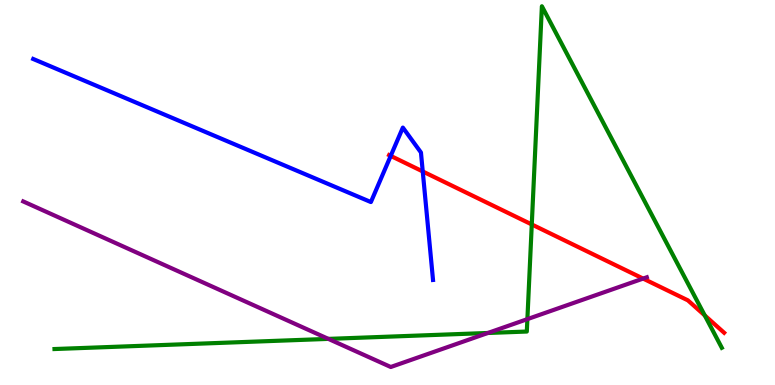[{'lines': ['blue', 'red'], 'intersections': [{'x': 5.04, 'y': 5.95}, {'x': 5.45, 'y': 5.55}]}, {'lines': ['green', 'red'], 'intersections': [{'x': 6.86, 'y': 4.17}, {'x': 9.09, 'y': 1.81}]}, {'lines': ['purple', 'red'], 'intersections': [{'x': 8.3, 'y': 2.76}]}, {'lines': ['blue', 'green'], 'intersections': []}, {'lines': ['blue', 'purple'], 'intersections': []}, {'lines': ['green', 'purple'], 'intersections': [{'x': 4.24, 'y': 1.2}, {'x': 6.29, 'y': 1.35}, {'x': 6.8, 'y': 1.71}]}]